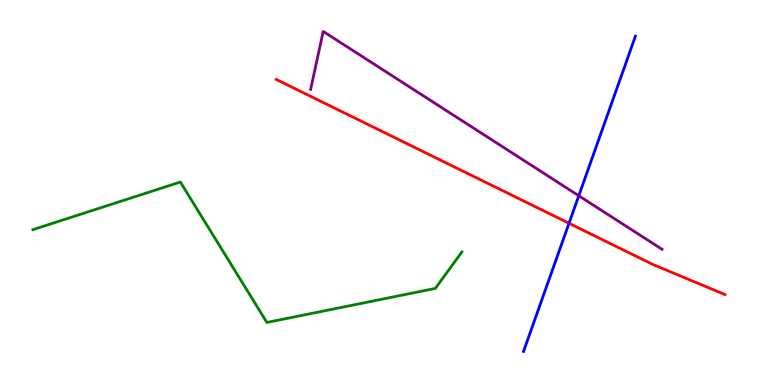[{'lines': ['blue', 'red'], 'intersections': [{'x': 7.34, 'y': 4.2}]}, {'lines': ['green', 'red'], 'intersections': []}, {'lines': ['purple', 'red'], 'intersections': []}, {'lines': ['blue', 'green'], 'intersections': []}, {'lines': ['blue', 'purple'], 'intersections': [{'x': 7.47, 'y': 4.92}]}, {'lines': ['green', 'purple'], 'intersections': []}]